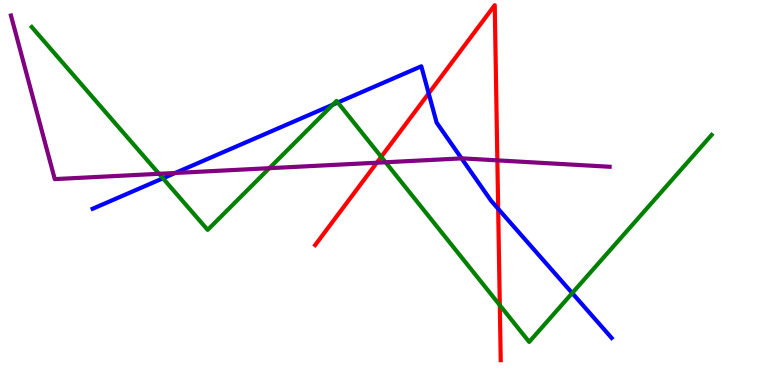[{'lines': ['blue', 'red'], 'intersections': [{'x': 5.53, 'y': 7.57}, {'x': 6.43, 'y': 4.58}]}, {'lines': ['green', 'red'], 'intersections': [{'x': 4.92, 'y': 5.93}, {'x': 6.45, 'y': 2.07}]}, {'lines': ['purple', 'red'], 'intersections': [{'x': 4.86, 'y': 5.77}, {'x': 6.42, 'y': 5.83}]}, {'lines': ['blue', 'green'], 'intersections': [{'x': 2.1, 'y': 5.37}, {'x': 4.29, 'y': 7.28}, {'x': 4.36, 'y': 7.34}, {'x': 7.38, 'y': 2.39}]}, {'lines': ['blue', 'purple'], 'intersections': [{'x': 2.26, 'y': 5.51}, {'x': 5.96, 'y': 5.89}]}, {'lines': ['green', 'purple'], 'intersections': [{'x': 2.05, 'y': 5.49}, {'x': 3.48, 'y': 5.63}, {'x': 4.98, 'y': 5.79}]}]